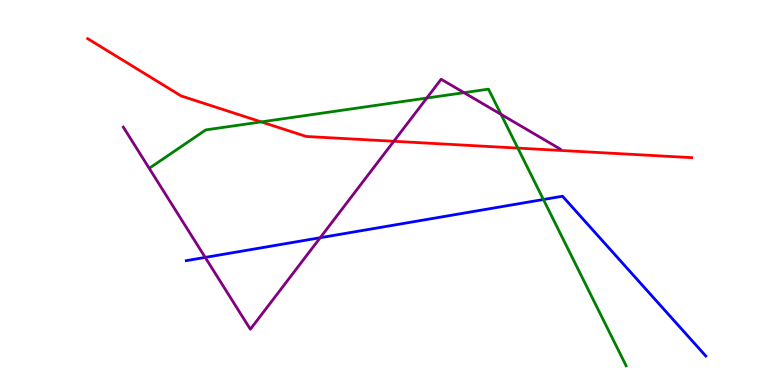[{'lines': ['blue', 'red'], 'intersections': []}, {'lines': ['green', 'red'], 'intersections': [{'x': 3.37, 'y': 6.83}, {'x': 6.68, 'y': 6.15}]}, {'lines': ['purple', 'red'], 'intersections': [{'x': 5.08, 'y': 6.33}]}, {'lines': ['blue', 'green'], 'intersections': [{'x': 7.01, 'y': 4.82}]}, {'lines': ['blue', 'purple'], 'intersections': [{'x': 2.65, 'y': 3.31}, {'x': 4.13, 'y': 3.83}]}, {'lines': ['green', 'purple'], 'intersections': [{'x': 5.51, 'y': 7.45}, {'x': 5.99, 'y': 7.59}, {'x': 6.46, 'y': 7.03}]}]